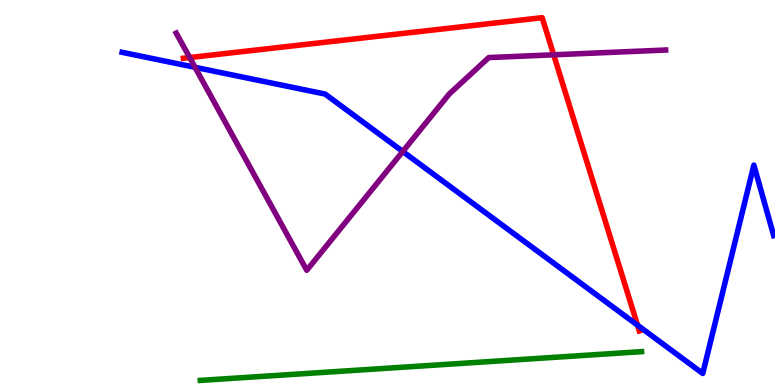[{'lines': ['blue', 'red'], 'intersections': [{'x': 8.23, 'y': 1.55}]}, {'lines': ['green', 'red'], 'intersections': []}, {'lines': ['purple', 'red'], 'intersections': [{'x': 2.45, 'y': 8.5}, {'x': 7.14, 'y': 8.58}]}, {'lines': ['blue', 'green'], 'intersections': []}, {'lines': ['blue', 'purple'], 'intersections': [{'x': 2.52, 'y': 8.25}, {'x': 5.2, 'y': 6.07}]}, {'lines': ['green', 'purple'], 'intersections': []}]